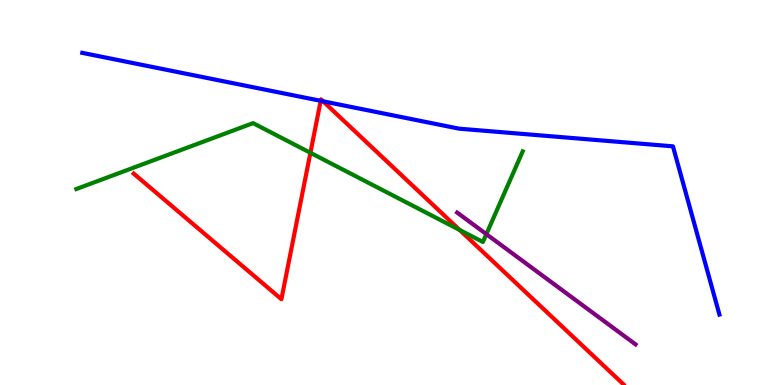[{'lines': ['blue', 'red'], 'intersections': [{'x': 4.14, 'y': 7.38}, {'x': 4.17, 'y': 7.37}]}, {'lines': ['green', 'red'], 'intersections': [{'x': 4.01, 'y': 6.03}, {'x': 5.93, 'y': 4.03}]}, {'lines': ['purple', 'red'], 'intersections': []}, {'lines': ['blue', 'green'], 'intersections': []}, {'lines': ['blue', 'purple'], 'intersections': []}, {'lines': ['green', 'purple'], 'intersections': [{'x': 6.28, 'y': 3.92}]}]